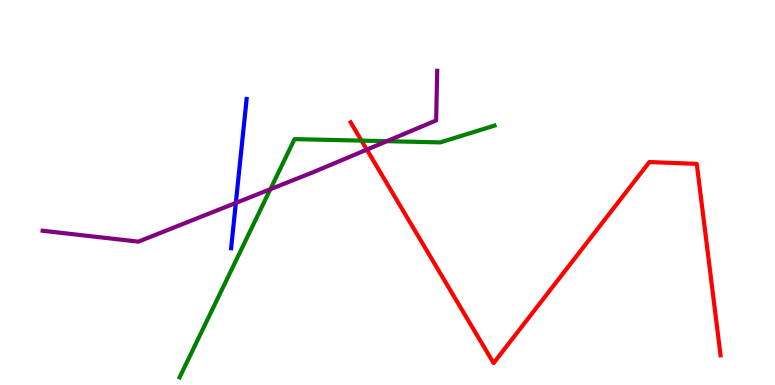[{'lines': ['blue', 'red'], 'intersections': []}, {'lines': ['green', 'red'], 'intersections': [{'x': 4.66, 'y': 6.35}]}, {'lines': ['purple', 'red'], 'intersections': [{'x': 4.73, 'y': 6.11}]}, {'lines': ['blue', 'green'], 'intersections': []}, {'lines': ['blue', 'purple'], 'intersections': [{'x': 3.04, 'y': 4.73}]}, {'lines': ['green', 'purple'], 'intersections': [{'x': 3.49, 'y': 5.09}, {'x': 4.99, 'y': 6.33}]}]